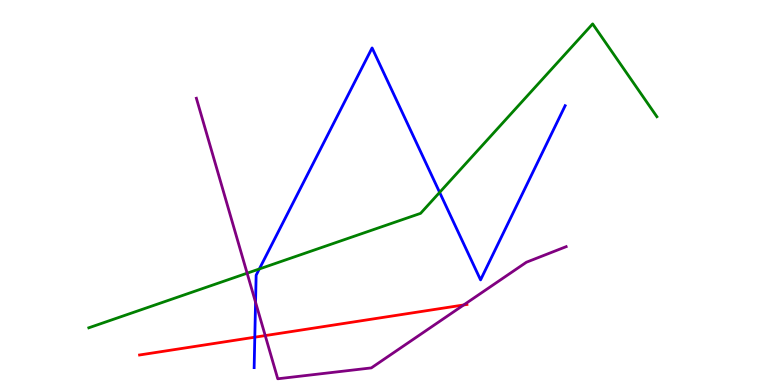[{'lines': ['blue', 'red'], 'intersections': [{'x': 3.29, 'y': 1.24}]}, {'lines': ['green', 'red'], 'intersections': []}, {'lines': ['purple', 'red'], 'intersections': [{'x': 3.42, 'y': 1.28}, {'x': 5.98, 'y': 2.08}]}, {'lines': ['blue', 'green'], 'intersections': [{'x': 3.35, 'y': 3.01}, {'x': 5.67, 'y': 5.0}]}, {'lines': ['blue', 'purple'], 'intersections': [{'x': 3.3, 'y': 2.15}]}, {'lines': ['green', 'purple'], 'intersections': [{'x': 3.19, 'y': 2.9}]}]